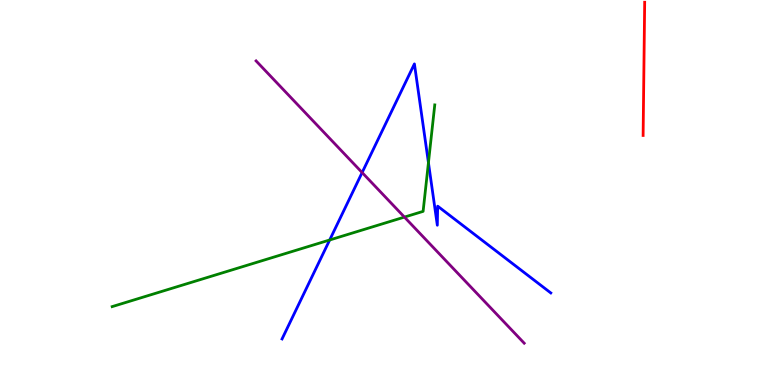[{'lines': ['blue', 'red'], 'intersections': []}, {'lines': ['green', 'red'], 'intersections': []}, {'lines': ['purple', 'red'], 'intersections': []}, {'lines': ['blue', 'green'], 'intersections': [{'x': 4.25, 'y': 3.77}, {'x': 5.53, 'y': 5.77}]}, {'lines': ['blue', 'purple'], 'intersections': [{'x': 4.67, 'y': 5.52}]}, {'lines': ['green', 'purple'], 'intersections': [{'x': 5.22, 'y': 4.36}]}]